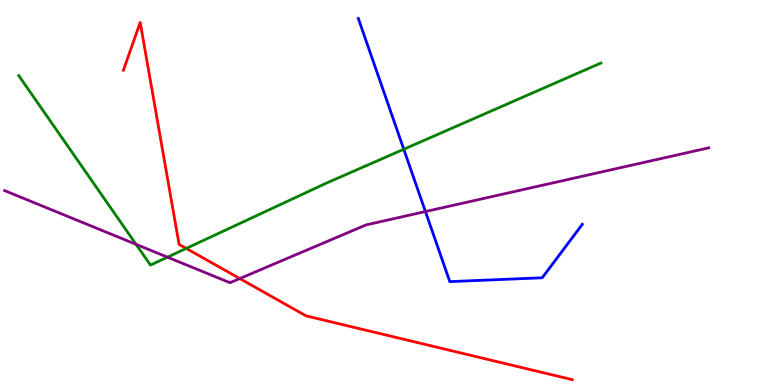[{'lines': ['blue', 'red'], 'intersections': []}, {'lines': ['green', 'red'], 'intersections': [{'x': 2.4, 'y': 3.55}]}, {'lines': ['purple', 'red'], 'intersections': [{'x': 3.09, 'y': 2.76}]}, {'lines': ['blue', 'green'], 'intersections': [{'x': 5.21, 'y': 6.12}]}, {'lines': ['blue', 'purple'], 'intersections': [{'x': 5.49, 'y': 4.51}]}, {'lines': ['green', 'purple'], 'intersections': [{'x': 1.76, 'y': 3.65}, {'x': 2.16, 'y': 3.32}]}]